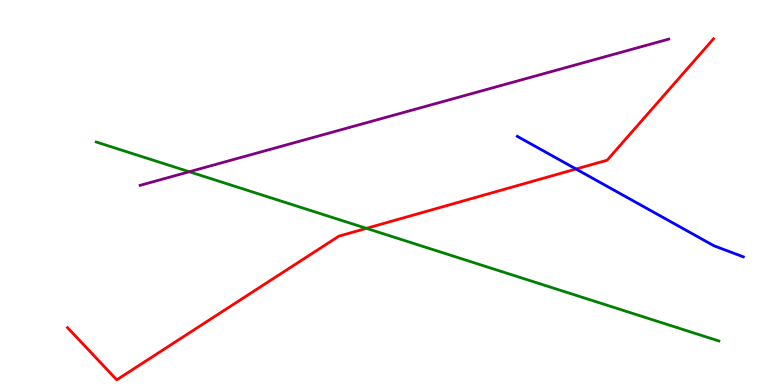[{'lines': ['blue', 'red'], 'intersections': [{'x': 7.43, 'y': 5.61}]}, {'lines': ['green', 'red'], 'intersections': [{'x': 4.73, 'y': 4.07}]}, {'lines': ['purple', 'red'], 'intersections': []}, {'lines': ['blue', 'green'], 'intersections': []}, {'lines': ['blue', 'purple'], 'intersections': []}, {'lines': ['green', 'purple'], 'intersections': [{'x': 2.44, 'y': 5.54}]}]